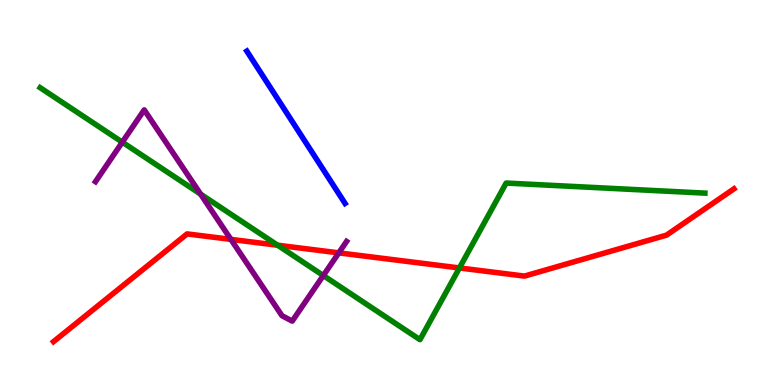[{'lines': ['blue', 'red'], 'intersections': []}, {'lines': ['green', 'red'], 'intersections': [{'x': 3.58, 'y': 3.63}, {'x': 5.93, 'y': 3.04}]}, {'lines': ['purple', 'red'], 'intersections': [{'x': 2.98, 'y': 3.78}, {'x': 4.37, 'y': 3.43}]}, {'lines': ['blue', 'green'], 'intersections': []}, {'lines': ['blue', 'purple'], 'intersections': []}, {'lines': ['green', 'purple'], 'intersections': [{'x': 1.58, 'y': 6.31}, {'x': 2.59, 'y': 4.96}, {'x': 4.17, 'y': 2.84}]}]